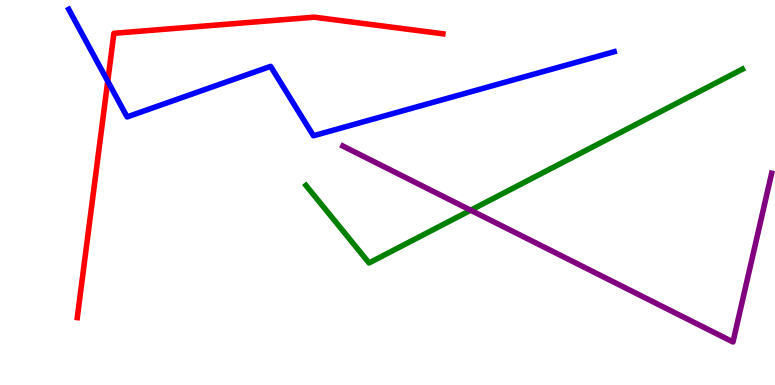[{'lines': ['blue', 'red'], 'intersections': [{'x': 1.39, 'y': 7.89}]}, {'lines': ['green', 'red'], 'intersections': []}, {'lines': ['purple', 'red'], 'intersections': []}, {'lines': ['blue', 'green'], 'intersections': []}, {'lines': ['blue', 'purple'], 'intersections': []}, {'lines': ['green', 'purple'], 'intersections': [{'x': 6.07, 'y': 4.54}]}]